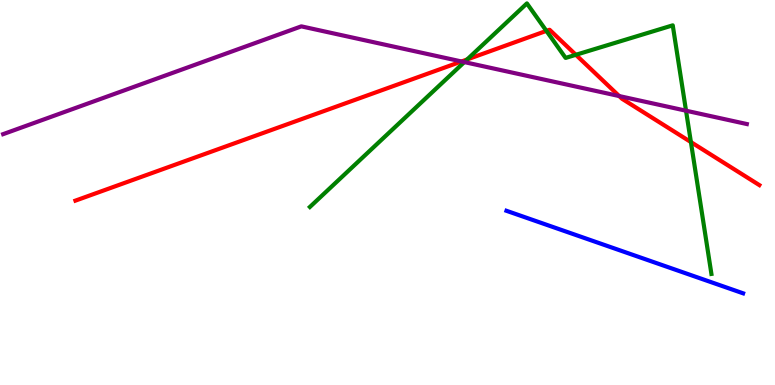[{'lines': ['blue', 'red'], 'intersections': []}, {'lines': ['green', 'red'], 'intersections': [{'x': 6.03, 'y': 8.46}, {'x': 7.05, 'y': 9.2}, {'x': 7.43, 'y': 8.58}, {'x': 8.91, 'y': 6.31}]}, {'lines': ['purple', 'red'], 'intersections': [{'x': 5.96, 'y': 8.4}, {'x': 7.99, 'y': 7.51}]}, {'lines': ['blue', 'green'], 'intersections': []}, {'lines': ['blue', 'purple'], 'intersections': []}, {'lines': ['green', 'purple'], 'intersections': [{'x': 5.99, 'y': 8.39}, {'x': 8.85, 'y': 7.12}]}]